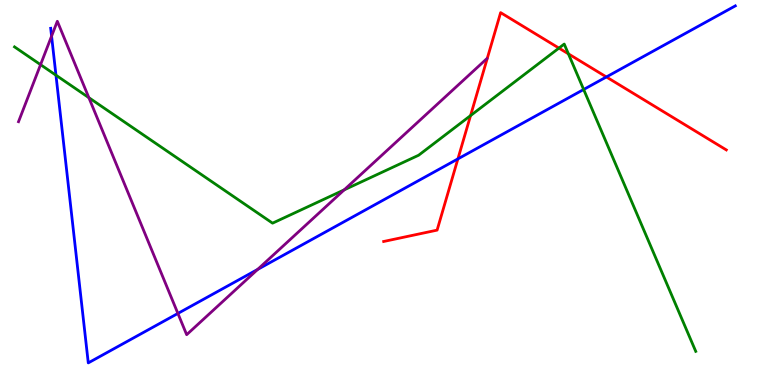[{'lines': ['blue', 'red'], 'intersections': [{'x': 5.91, 'y': 5.87}, {'x': 7.82, 'y': 8.0}]}, {'lines': ['green', 'red'], 'intersections': [{'x': 6.07, 'y': 7.0}, {'x': 7.21, 'y': 8.75}, {'x': 7.33, 'y': 8.6}]}, {'lines': ['purple', 'red'], 'intersections': []}, {'lines': ['blue', 'green'], 'intersections': [{'x': 0.722, 'y': 8.05}, {'x': 7.53, 'y': 7.68}]}, {'lines': ['blue', 'purple'], 'intersections': [{'x': 0.666, 'y': 9.06}, {'x': 2.3, 'y': 1.86}, {'x': 3.32, 'y': 3.0}]}, {'lines': ['green', 'purple'], 'intersections': [{'x': 0.523, 'y': 8.32}, {'x': 1.15, 'y': 7.46}, {'x': 4.44, 'y': 5.07}]}]